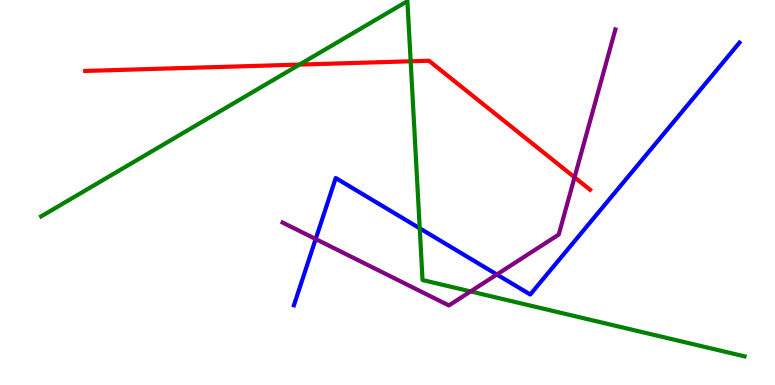[{'lines': ['blue', 'red'], 'intersections': []}, {'lines': ['green', 'red'], 'intersections': [{'x': 3.86, 'y': 8.32}, {'x': 5.3, 'y': 8.41}]}, {'lines': ['purple', 'red'], 'intersections': [{'x': 7.41, 'y': 5.39}]}, {'lines': ['blue', 'green'], 'intersections': [{'x': 5.42, 'y': 4.07}]}, {'lines': ['blue', 'purple'], 'intersections': [{'x': 4.07, 'y': 3.79}, {'x': 6.41, 'y': 2.87}]}, {'lines': ['green', 'purple'], 'intersections': [{'x': 6.07, 'y': 2.43}]}]